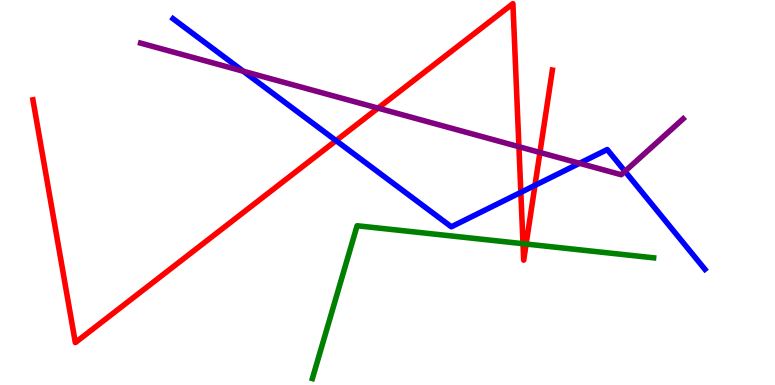[{'lines': ['blue', 'red'], 'intersections': [{'x': 4.34, 'y': 6.35}, {'x': 6.72, 'y': 5.0}, {'x': 6.9, 'y': 5.19}]}, {'lines': ['green', 'red'], 'intersections': [{'x': 6.75, 'y': 3.67}, {'x': 6.79, 'y': 3.66}]}, {'lines': ['purple', 'red'], 'intersections': [{'x': 4.88, 'y': 7.19}, {'x': 6.7, 'y': 6.19}, {'x': 6.97, 'y': 6.04}]}, {'lines': ['blue', 'green'], 'intersections': []}, {'lines': ['blue', 'purple'], 'intersections': [{'x': 3.14, 'y': 8.15}, {'x': 7.48, 'y': 5.76}, {'x': 8.06, 'y': 5.55}]}, {'lines': ['green', 'purple'], 'intersections': []}]